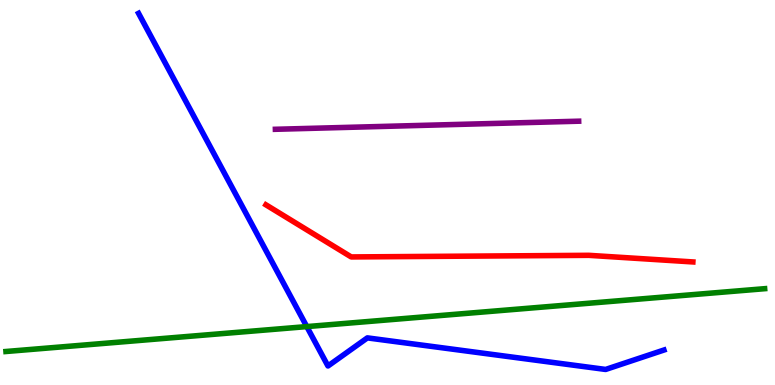[{'lines': ['blue', 'red'], 'intersections': []}, {'lines': ['green', 'red'], 'intersections': []}, {'lines': ['purple', 'red'], 'intersections': []}, {'lines': ['blue', 'green'], 'intersections': [{'x': 3.96, 'y': 1.52}]}, {'lines': ['blue', 'purple'], 'intersections': []}, {'lines': ['green', 'purple'], 'intersections': []}]